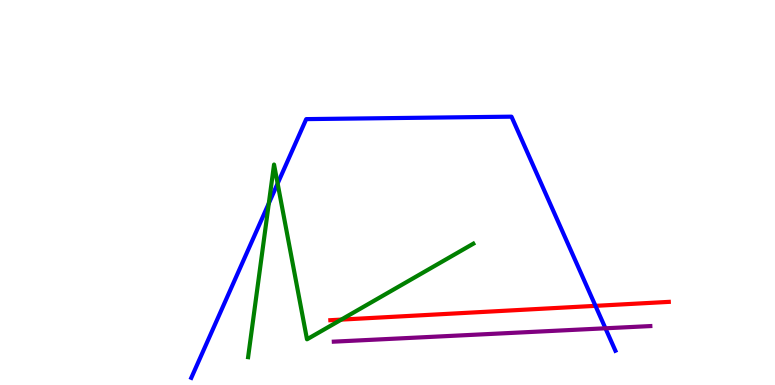[{'lines': ['blue', 'red'], 'intersections': [{'x': 7.68, 'y': 2.06}]}, {'lines': ['green', 'red'], 'intersections': [{'x': 4.4, 'y': 1.7}]}, {'lines': ['purple', 'red'], 'intersections': []}, {'lines': ['blue', 'green'], 'intersections': [{'x': 3.47, 'y': 4.72}, {'x': 3.58, 'y': 5.23}]}, {'lines': ['blue', 'purple'], 'intersections': [{'x': 7.81, 'y': 1.47}]}, {'lines': ['green', 'purple'], 'intersections': []}]